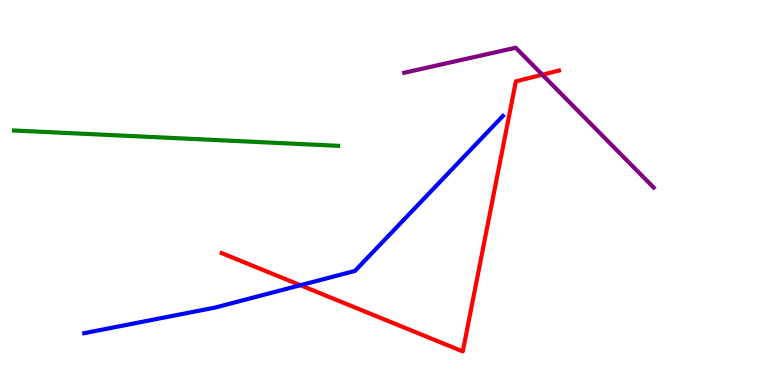[{'lines': ['blue', 'red'], 'intersections': [{'x': 3.88, 'y': 2.59}]}, {'lines': ['green', 'red'], 'intersections': []}, {'lines': ['purple', 'red'], 'intersections': [{'x': 7.0, 'y': 8.06}]}, {'lines': ['blue', 'green'], 'intersections': []}, {'lines': ['blue', 'purple'], 'intersections': []}, {'lines': ['green', 'purple'], 'intersections': []}]